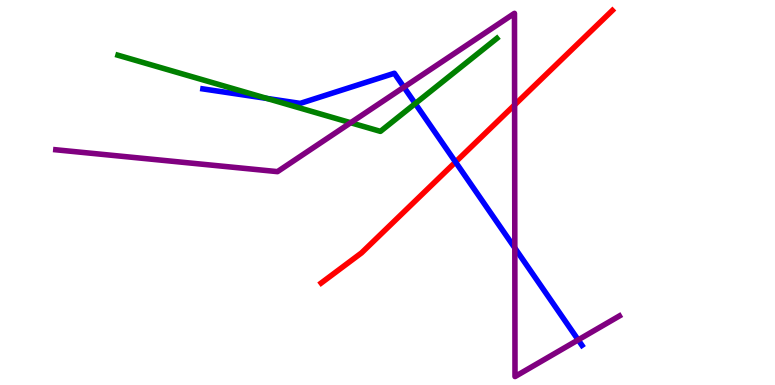[{'lines': ['blue', 'red'], 'intersections': [{'x': 5.88, 'y': 5.79}]}, {'lines': ['green', 'red'], 'intersections': []}, {'lines': ['purple', 'red'], 'intersections': [{'x': 6.64, 'y': 7.27}]}, {'lines': ['blue', 'green'], 'intersections': [{'x': 3.44, 'y': 7.44}, {'x': 5.36, 'y': 7.31}]}, {'lines': ['blue', 'purple'], 'intersections': [{'x': 5.21, 'y': 7.74}, {'x': 6.64, 'y': 3.56}, {'x': 7.46, 'y': 1.17}]}, {'lines': ['green', 'purple'], 'intersections': [{'x': 4.52, 'y': 6.81}]}]